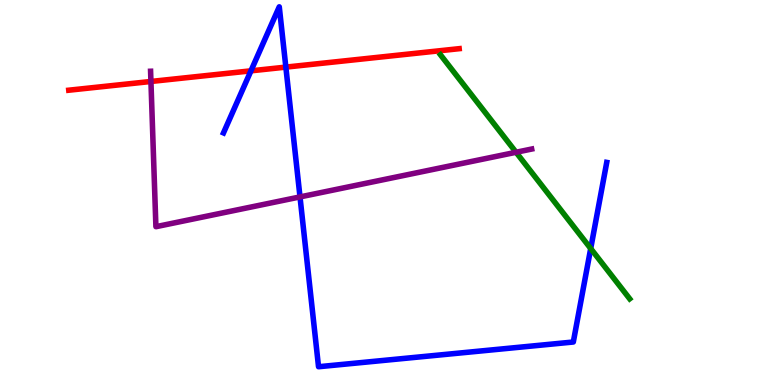[{'lines': ['blue', 'red'], 'intersections': [{'x': 3.24, 'y': 8.16}, {'x': 3.69, 'y': 8.26}]}, {'lines': ['green', 'red'], 'intersections': []}, {'lines': ['purple', 'red'], 'intersections': [{'x': 1.95, 'y': 7.88}]}, {'lines': ['blue', 'green'], 'intersections': [{'x': 7.62, 'y': 3.54}]}, {'lines': ['blue', 'purple'], 'intersections': [{'x': 3.87, 'y': 4.89}]}, {'lines': ['green', 'purple'], 'intersections': [{'x': 6.66, 'y': 6.04}]}]